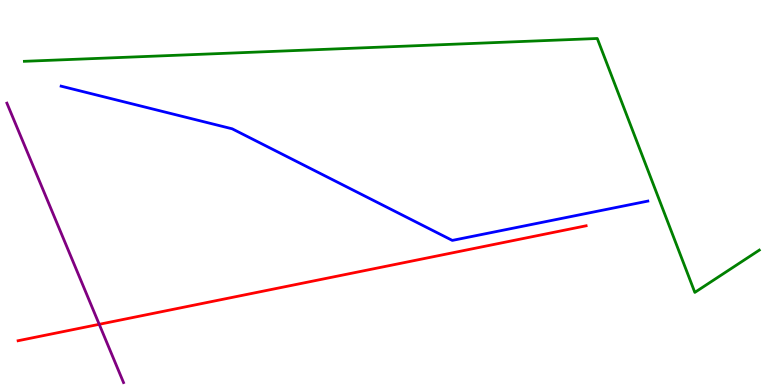[{'lines': ['blue', 'red'], 'intersections': []}, {'lines': ['green', 'red'], 'intersections': []}, {'lines': ['purple', 'red'], 'intersections': [{'x': 1.28, 'y': 1.58}]}, {'lines': ['blue', 'green'], 'intersections': []}, {'lines': ['blue', 'purple'], 'intersections': []}, {'lines': ['green', 'purple'], 'intersections': []}]